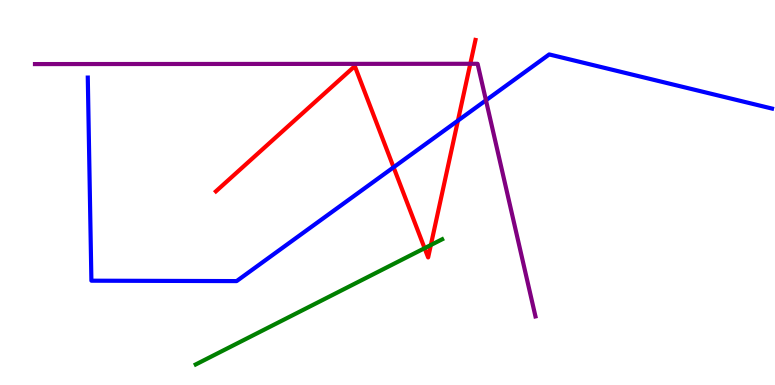[{'lines': ['blue', 'red'], 'intersections': [{'x': 5.08, 'y': 5.66}, {'x': 5.91, 'y': 6.87}]}, {'lines': ['green', 'red'], 'intersections': [{'x': 5.48, 'y': 3.55}, {'x': 5.56, 'y': 3.64}]}, {'lines': ['purple', 'red'], 'intersections': [{'x': 6.07, 'y': 8.34}]}, {'lines': ['blue', 'green'], 'intersections': []}, {'lines': ['blue', 'purple'], 'intersections': [{'x': 6.27, 'y': 7.39}]}, {'lines': ['green', 'purple'], 'intersections': []}]